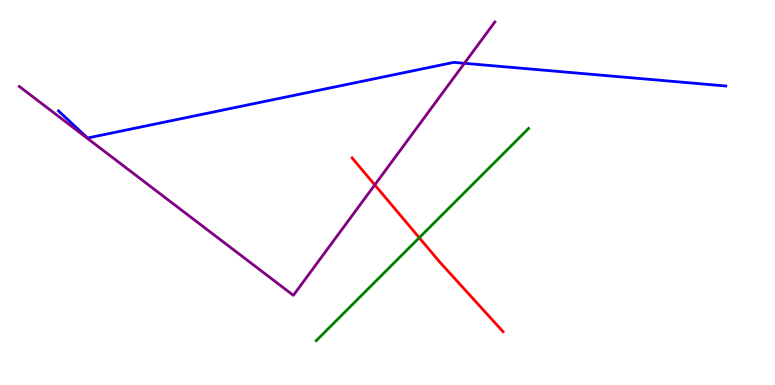[{'lines': ['blue', 'red'], 'intersections': []}, {'lines': ['green', 'red'], 'intersections': [{'x': 5.41, 'y': 3.83}]}, {'lines': ['purple', 'red'], 'intersections': [{'x': 4.84, 'y': 5.2}]}, {'lines': ['blue', 'green'], 'intersections': []}, {'lines': ['blue', 'purple'], 'intersections': [{'x': 5.99, 'y': 8.36}]}, {'lines': ['green', 'purple'], 'intersections': []}]